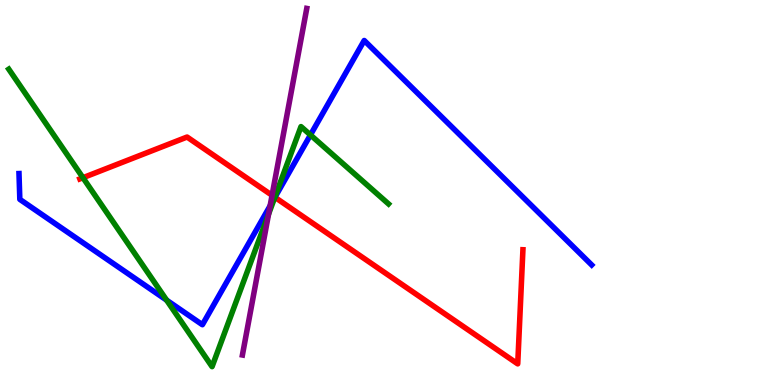[{'lines': ['blue', 'red'], 'intersections': [{'x': 3.55, 'y': 4.87}]}, {'lines': ['green', 'red'], 'intersections': [{'x': 1.07, 'y': 5.38}, {'x': 3.55, 'y': 4.88}]}, {'lines': ['purple', 'red'], 'intersections': [{'x': 3.51, 'y': 4.93}]}, {'lines': ['blue', 'green'], 'intersections': [{'x': 2.15, 'y': 2.2}, {'x': 3.54, 'y': 4.86}, {'x': 4.01, 'y': 6.49}]}, {'lines': ['blue', 'purple'], 'intersections': [{'x': 3.49, 'y': 4.65}]}, {'lines': ['green', 'purple'], 'intersections': [{'x': 3.47, 'y': 4.44}]}]